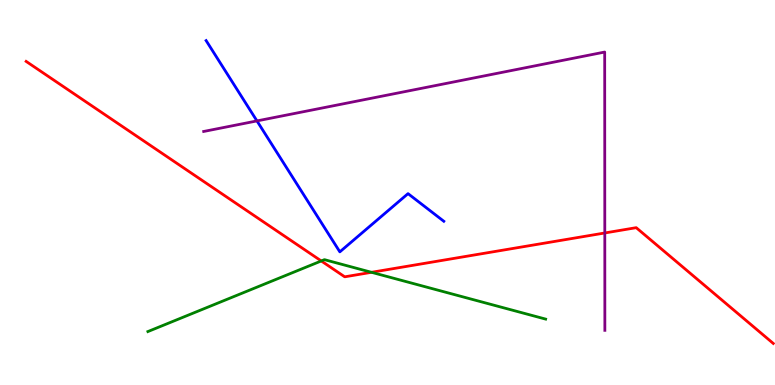[{'lines': ['blue', 'red'], 'intersections': []}, {'lines': ['green', 'red'], 'intersections': [{'x': 4.15, 'y': 3.22}, {'x': 4.79, 'y': 2.93}]}, {'lines': ['purple', 'red'], 'intersections': [{'x': 7.8, 'y': 3.95}]}, {'lines': ['blue', 'green'], 'intersections': []}, {'lines': ['blue', 'purple'], 'intersections': [{'x': 3.32, 'y': 6.86}]}, {'lines': ['green', 'purple'], 'intersections': []}]